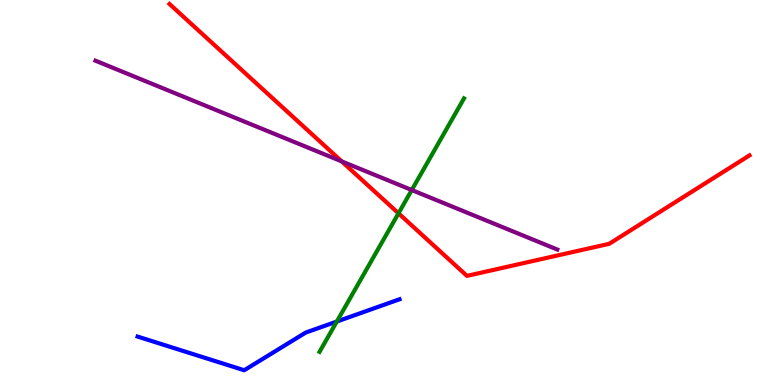[{'lines': ['blue', 'red'], 'intersections': []}, {'lines': ['green', 'red'], 'intersections': [{'x': 5.14, 'y': 4.46}]}, {'lines': ['purple', 'red'], 'intersections': [{'x': 4.41, 'y': 5.81}]}, {'lines': ['blue', 'green'], 'intersections': [{'x': 4.35, 'y': 1.65}]}, {'lines': ['blue', 'purple'], 'intersections': []}, {'lines': ['green', 'purple'], 'intersections': [{'x': 5.31, 'y': 5.06}]}]